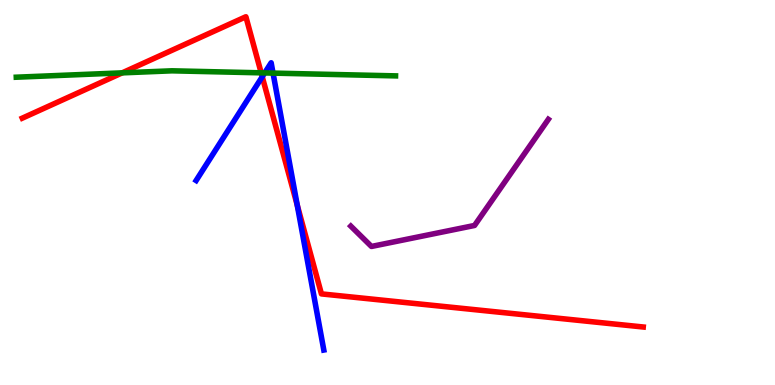[{'lines': ['blue', 'red'], 'intersections': [{'x': 3.38, 'y': 8.01}, {'x': 3.84, 'y': 4.67}]}, {'lines': ['green', 'red'], 'intersections': [{'x': 1.58, 'y': 8.11}, {'x': 3.37, 'y': 8.11}]}, {'lines': ['purple', 'red'], 'intersections': []}, {'lines': ['blue', 'green'], 'intersections': [{'x': 3.42, 'y': 8.11}, {'x': 3.52, 'y': 8.1}]}, {'lines': ['blue', 'purple'], 'intersections': []}, {'lines': ['green', 'purple'], 'intersections': []}]